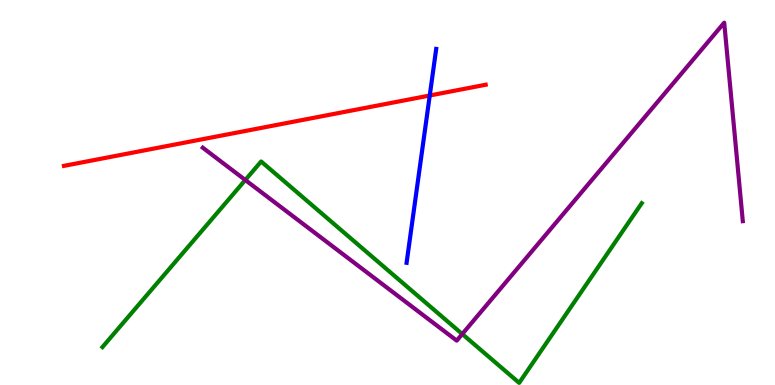[{'lines': ['blue', 'red'], 'intersections': [{'x': 5.55, 'y': 7.52}]}, {'lines': ['green', 'red'], 'intersections': []}, {'lines': ['purple', 'red'], 'intersections': []}, {'lines': ['blue', 'green'], 'intersections': []}, {'lines': ['blue', 'purple'], 'intersections': []}, {'lines': ['green', 'purple'], 'intersections': [{'x': 3.17, 'y': 5.32}, {'x': 5.96, 'y': 1.32}]}]